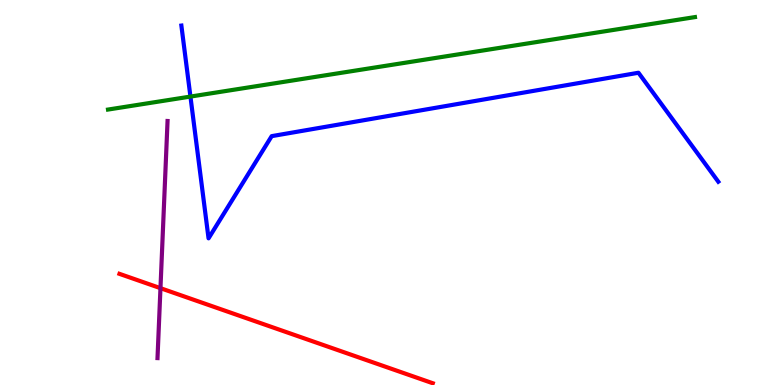[{'lines': ['blue', 'red'], 'intersections': []}, {'lines': ['green', 'red'], 'intersections': []}, {'lines': ['purple', 'red'], 'intersections': [{'x': 2.07, 'y': 2.52}]}, {'lines': ['blue', 'green'], 'intersections': [{'x': 2.46, 'y': 7.49}]}, {'lines': ['blue', 'purple'], 'intersections': []}, {'lines': ['green', 'purple'], 'intersections': []}]